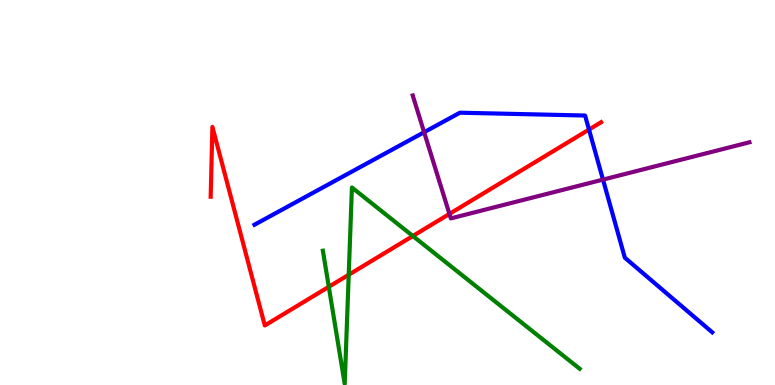[{'lines': ['blue', 'red'], 'intersections': [{'x': 7.6, 'y': 6.63}]}, {'lines': ['green', 'red'], 'intersections': [{'x': 4.24, 'y': 2.55}, {'x': 4.5, 'y': 2.86}, {'x': 5.33, 'y': 3.87}]}, {'lines': ['purple', 'red'], 'intersections': [{'x': 5.8, 'y': 4.44}]}, {'lines': ['blue', 'green'], 'intersections': []}, {'lines': ['blue', 'purple'], 'intersections': [{'x': 5.47, 'y': 6.57}, {'x': 7.78, 'y': 5.33}]}, {'lines': ['green', 'purple'], 'intersections': []}]